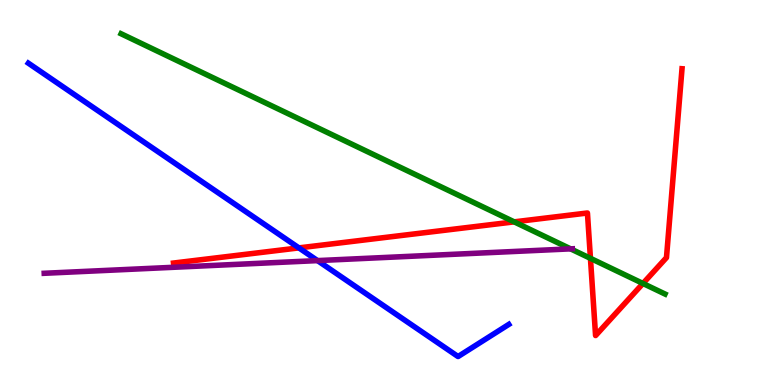[{'lines': ['blue', 'red'], 'intersections': [{'x': 3.86, 'y': 3.56}]}, {'lines': ['green', 'red'], 'intersections': [{'x': 6.63, 'y': 4.24}, {'x': 7.62, 'y': 3.29}, {'x': 8.3, 'y': 2.64}]}, {'lines': ['purple', 'red'], 'intersections': []}, {'lines': ['blue', 'green'], 'intersections': []}, {'lines': ['blue', 'purple'], 'intersections': [{'x': 4.1, 'y': 3.23}]}, {'lines': ['green', 'purple'], 'intersections': [{'x': 7.36, 'y': 3.54}]}]